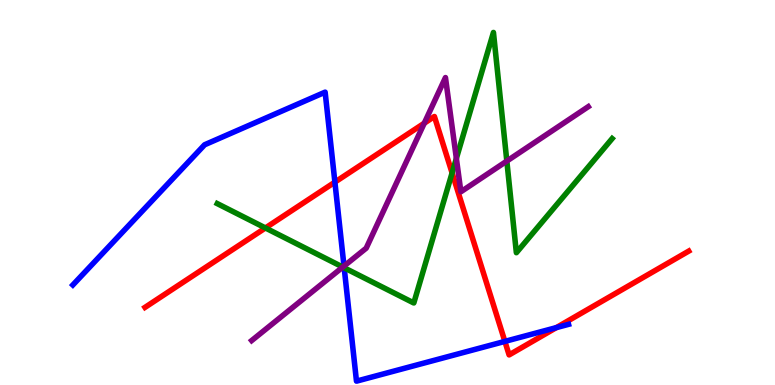[{'lines': ['blue', 'red'], 'intersections': [{'x': 4.32, 'y': 5.27}, {'x': 6.51, 'y': 1.13}, {'x': 7.18, 'y': 1.49}]}, {'lines': ['green', 'red'], 'intersections': [{'x': 3.42, 'y': 4.08}, {'x': 5.83, 'y': 5.51}]}, {'lines': ['purple', 'red'], 'intersections': [{'x': 5.47, 'y': 6.8}]}, {'lines': ['blue', 'green'], 'intersections': [{'x': 4.44, 'y': 3.04}]}, {'lines': ['blue', 'purple'], 'intersections': [{'x': 4.44, 'y': 3.09}]}, {'lines': ['green', 'purple'], 'intersections': [{'x': 4.42, 'y': 3.06}, {'x': 5.89, 'y': 5.89}, {'x': 6.54, 'y': 5.82}]}]